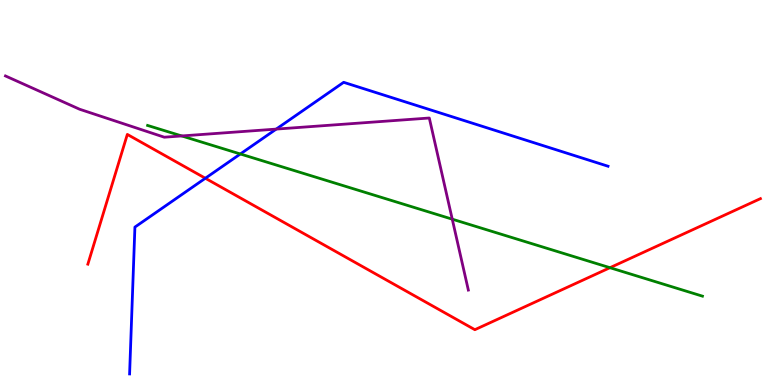[{'lines': ['blue', 'red'], 'intersections': [{'x': 2.65, 'y': 5.37}]}, {'lines': ['green', 'red'], 'intersections': [{'x': 7.87, 'y': 3.05}]}, {'lines': ['purple', 'red'], 'intersections': []}, {'lines': ['blue', 'green'], 'intersections': [{'x': 3.1, 'y': 6.0}]}, {'lines': ['blue', 'purple'], 'intersections': [{'x': 3.56, 'y': 6.65}]}, {'lines': ['green', 'purple'], 'intersections': [{'x': 2.34, 'y': 6.47}, {'x': 5.84, 'y': 4.31}]}]